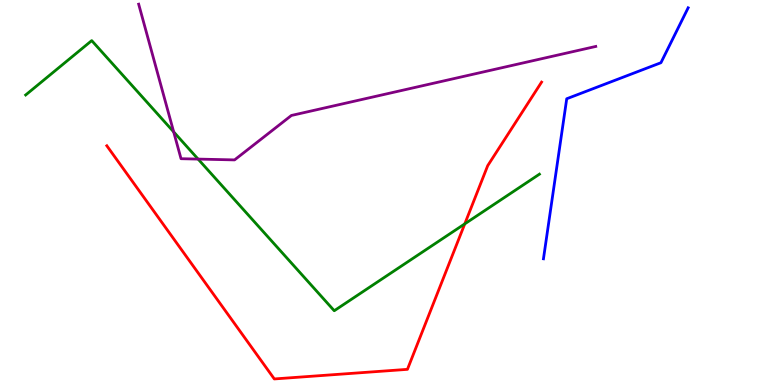[{'lines': ['blue', 'red'], 'intersections': []}, {'lines': ['green', 'red'], 'intersections': [{'x': 6.0, 'y': 4.19}]}, {'lines': ['purple', 'red'], 'intersections': []}, {'lines': ['blue', 'green'], 'intersections': []}, {'lines': ['blue', 'purple'], 'intersections': []}, {'lines': ['green', 'purple'], 'intersections': [{'x': 2.24, 'y': 6.57}, {'x': 2.56, 'y': 5.87}]}]